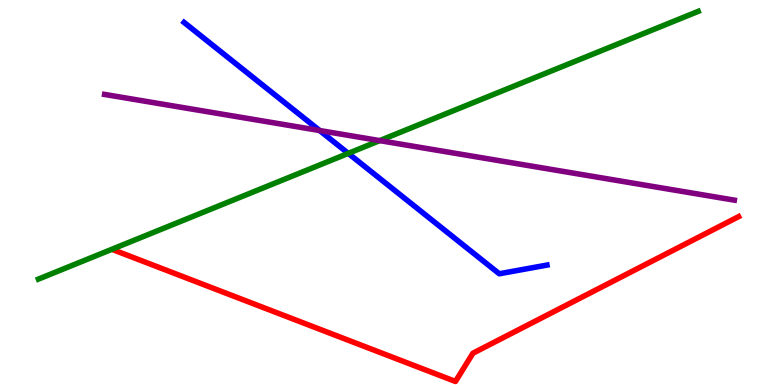[{'lines': ['blue', 'red'], 'intersections': []}, {'lines': ['green', 'red'], 'intersections': []}, {'lines': ['purple', 'red'], 'intersections': []}, {'lines': ['blue', 'green'], 'intersections': [{'x': 4.49, 'y': 6.02}]}, {'lines': ['blue', 'purple'], 'intersections': [{'x': 4.12, 'y': 6.61}]}, {'lines': ['green', 'purple'], 'intersections': [{'x': 4.9, 'y': 6.35}]}]